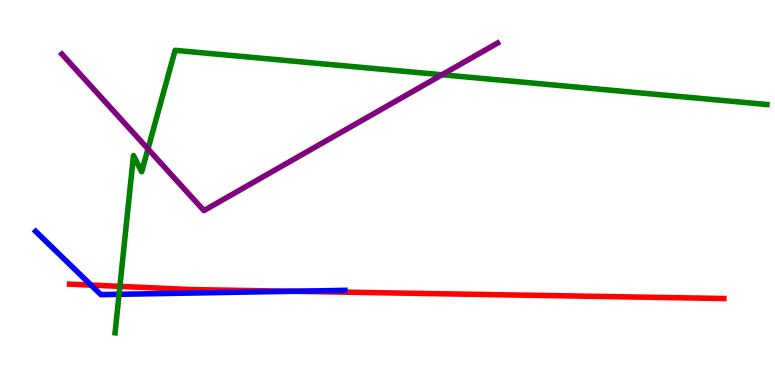[{'lines': ['blue', 'red'], 'intersections': [{'x': 1.17, 'y': 2.59}, {'x': 3.77, 'y': 2.43}]}, {'lines': ['green', 'red'], 'intersections': [{'x': 1.55, 'y': 2.56}]}, {'lines': ['purple', 'red'], 'intersections': []}, {'lines': ['blue', 'green'], 'intersections': [{'x': 1.54, 'y': 2.36}]}, {'lines': ['blue', 'purple'], 'intersections': []}, {'lines': ['green', 'purple'], 'intersections': [{'x': 1.91, 'y': 6.13}, {'x': 5.7, 'y': 8.06}]}]